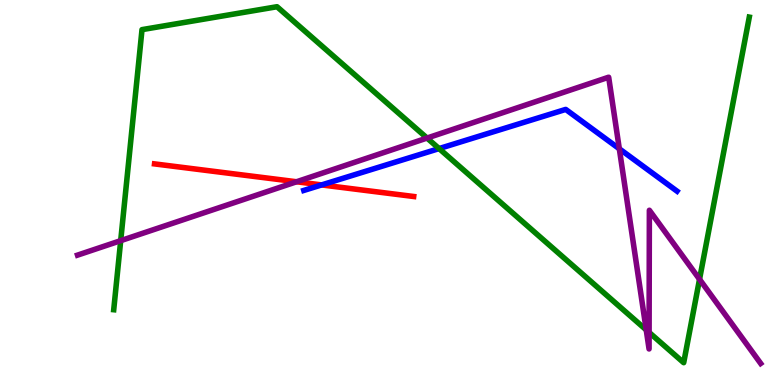[{'lines': ['blue', 'red'], 'intersections': [{'x': 4.15, 'y': 5.2}]}, {'lines': ['green', 'red'], 'intersections': []}, {'lines': ['purple', 'red'], 'intersections': [{'x': 3.83, 'y': 5.28}]}, {'lines': ['blue', 'green'], 'intersections': [{'x': 5.67, 'y': 6.14}]}, {'lines': ['blue', 'purple'], 'intersections': [{'x': 7.99, 'y': 6.14}]}, {'lines': ['green', 'purple'], 'intersections': [{'x': 1.56, 'y': 3.75}, {'x': 5.51, 'y': 6.41}, {'x': 8.34, 'y': 1.43}, {'x': 8.38, 'y': 1.37}, {'x': 9.03, 'y': 2.75}]}]